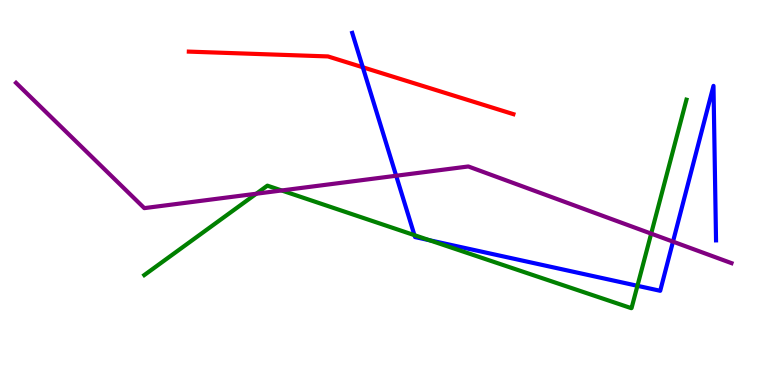[{'lines': ['blue', 'red'], 'intersections': [{'x': 4.68, 'y': 8.25}]}, {'lines': ['green', 'red'], 'intersections': []}, {'lines': ['purple', 'red'], 'intersections': []}, {'lines': ['blue', 'green'], 'intersections': [{'x': 5.35, 'y': 3.89}, {'x': 5.54, 'y': 3.76}, {'x': 8.22, 'y': 2.58}]}, {'lines': ['blue', 'purple'], 'intersections': [{'x': 5.11, 'y': 5.44}, {'x': 8.68, 'y': 3.72}]}, {'lines': ['green', 'purple'], 'intersections': [{'x': 3.31, 'y': 4.97}, {'x': 3.63, 'y': 5.05}, {'x': 8.4, 'y': 3.93}]}]